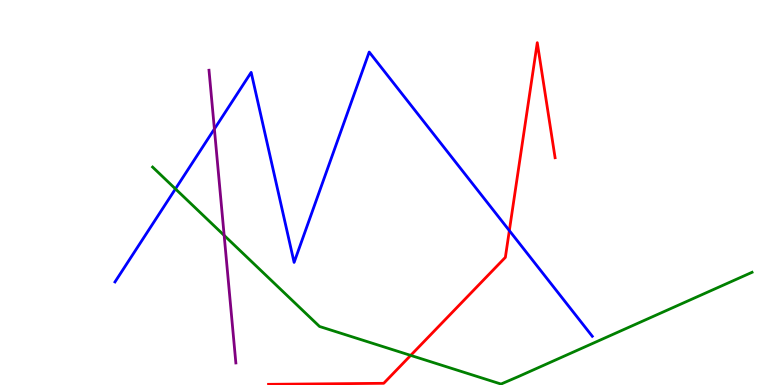[{'lines': ['blue', 'red'], 'intersections': [{'x': 6.57, 'y': 4.01}]}, {'lines': ['green', 'red'], 'intersections': [{'x': 5.3, 'y': 0.769}]}, {'lines': ['purple', 'red'], 'intersections': []}, {'lines': ['blue', 'green'], 'intersections': [{'x': 2.26, 'y': 5.09}]}, {'lines': ['blue', 'purple'], 'intersections': [{'x': 2.77, 'y': 6.65}]}, {'lines': ['green', 'purple'], 'intersections': [{'x': 2.89, 'y': 3.89}]}]